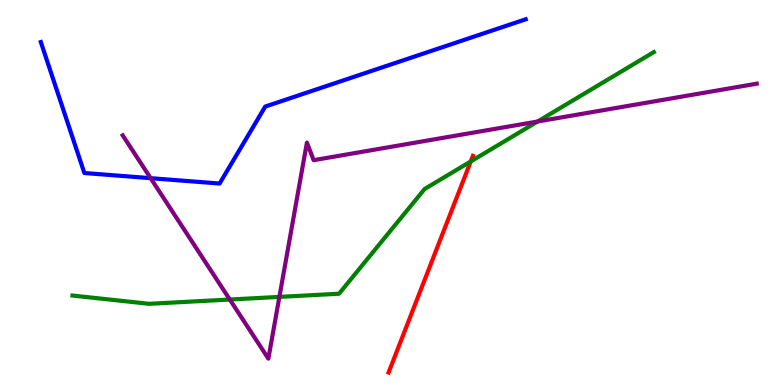[{'lines': ['blue', 'red'], 'intersections': []}, {'lines': ['green', 'red'], 'intersections': [{'x': 6.07, 'y': 5.81}]}, {'lines': ['purple', 'red'], 'intersections': []}, {'lines': ['blue', 'green'], 'intersections': []}, {'lines': ['blue', 'purple'], 'intersections': [{'x': 1.94, 'y': 5.37}]}, {'lines': ['green', 'purple'], 'intersections': [{'x': 2.97, 'y': 2.22}, {'x': 3.61, 'y': 2.29}, {'x': 6.94, 'y': 6.84}]}]